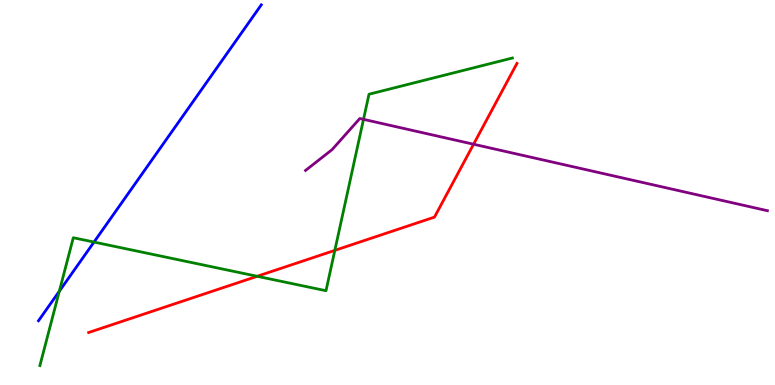[{'lines': ['blue', 'red'], 'intersections': []}, {'lines': ['green', 'red'], 'intersections': [{'x': 3.32, 'y': 2.82}, {'x': 4.32, 'y': 3.5}]}, {'lines': ['purple', 'red'], 'intersections': [{'x': 6.11, 'y': 6.25}]}, {'lines': ['blue', 'green'], 'intersections': [{'x': 0.765, 'y': 2.44}, {'x': 1.21, 'y': 3.71}]}, {'lines': ['blue', 'purple'], 'intersections': []}, {'lines': ['green', 'purple'], 'intersections': [{'x': 4.69, 'y': 6.9}]}]